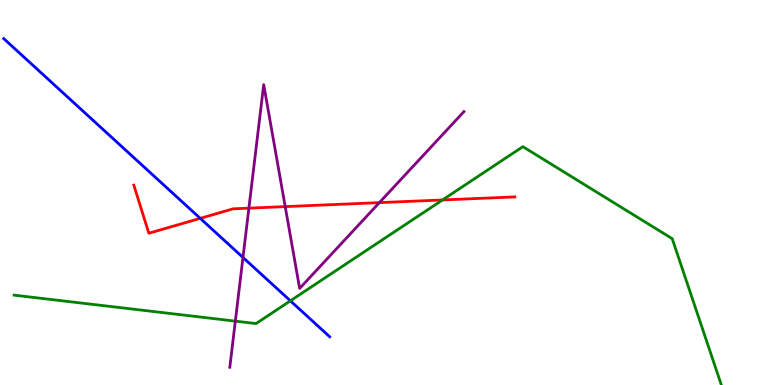[{'lines': ['blue', 'red'], 'intersections': [{'x': 2.58, 'y': 4.33}]}, {'lines': ['green', 'red'], 'intersections': [{'x': 5.71, 'y': 4.81}]}, {'lines': ['purple', 'red'], 'intersections': [{'x': 3.21, 'y': 4.59}, {'x': 3.68, 'y': 4.63}, {'x': 4.9, 'y': 4.74}]}, {'lines': ['blue', 'green'], 'intersections': [{'x': 3.75, 'y': 2.19}]}, {'lines': ['blue', 'purple'], 'intersections': [{'x': 3.14, 'y': 3.31}]}, {'lines': ['green', 'purple'], 'intersections': [{'x': 3.04, 'y': 1.66}]}]